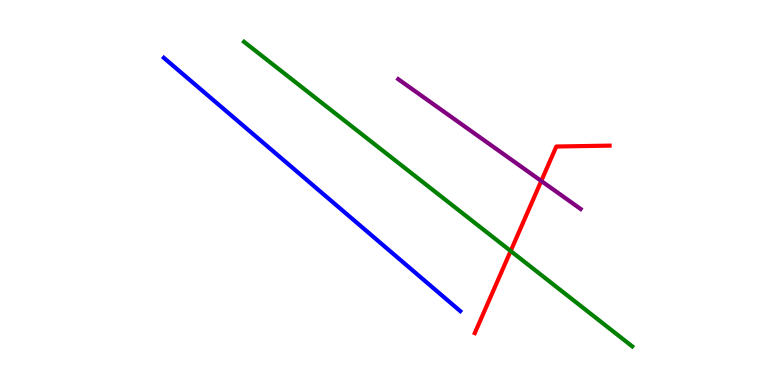[{'lines': ['blue', 'red'], 'intersections': []}, {'lines': ['green', 'red'], 'intersections': [{'x': 6.59, 'y': 3.48}]}, {'lines': ['purple', 'red'], 'intersections': [{'x': 6.98, 'y': 5.3}]}, {'lines': ['blue', 'green'], 'intersections': []}, {'lines': ['blue', 'purple'], 'intersections': []}, {'lines': ['green', 'purple'], 'intersections': []}]